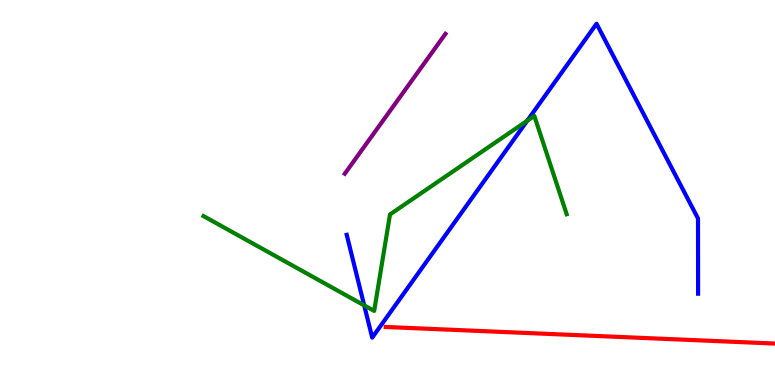[{'lines': ['blue', 'red'], 'intersections': []}, {'lines': ['green', 'red'], 'intersections': []}, {'lines': ['purple', 'red'], 'intersections': []}, {'lines': ['blue', 'green'], 'intersections': [{'x': 4.7, 'y': 2.07}, {'x': 6.8, 'y': 6.86}]}, {'lines': ['blue', 'purple'], 'intersections': []}, {'lines': ['green', 'purple'], 'intersections': []}]